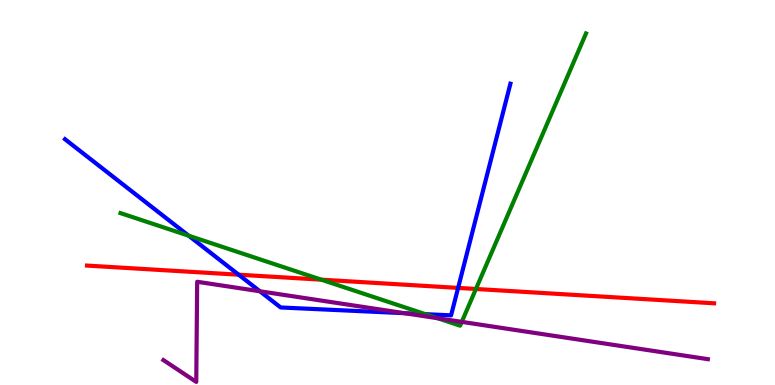[{'lines': ['blue', 'red'], 'intersections': [{'x': 3.08, 'y': 2.86}, {'x': 5.91, 'y': 2.52}]}, {'lines': ['green', 'red'], 'intersections': [{'x': 4.15, 'y': 2.74}, {'x': 6.14, 'y': 2.49}]}, {'lines': ['purple', 'red'], 'intersections': []}, {'lines': ['blue', 'green'], 'intersections': [{'x': 2.43, 'y': 3.88}, {'x': 5.49, 'y': 1.84}]}, {'lines': ['blue', 'purple'], 'intersections': [{'x': 3.35, 'y': 2.43}, {'x': 5.22, 'y': 1.86}]}, {'lines': ['green', 'purple'], 'intersections': [{'x': 5.65, 'y': 1.74}, {'x': 5.96, 'y': 1.64}]}]